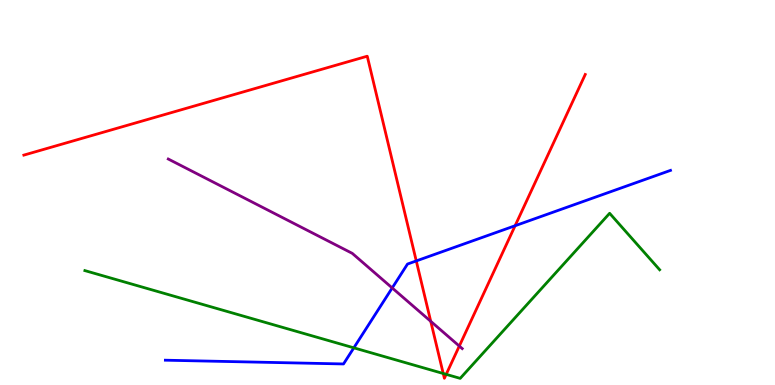[{'lines': ['blue', 'red'], 'intersections': [{'x': 5.37, 'y': 3.22}, {'x': 6.65, 'y': 4.14}]}, {'lines': ['green', 'red'], 'intersections': [{'x': 5.72, 'y': 0.299}, {'x': 5.76, 'y': 0.277}]}, {'lines': ['purple', 'red'], 'intersections': [{'x': 5.56, 'y': 1.65}, {'x': 5.93, 'y': 1.01}]}, {'lines': ['blue', 'green'], 'intersections': [{'x': 4.57, 'y': 0.965}]}, {'lines': ['blue', 'purple'], 'intersections': [{'x': 5.06, 'y': 2.52}]}, {'lines': ['green', 'purple'], 'intersections': []}]